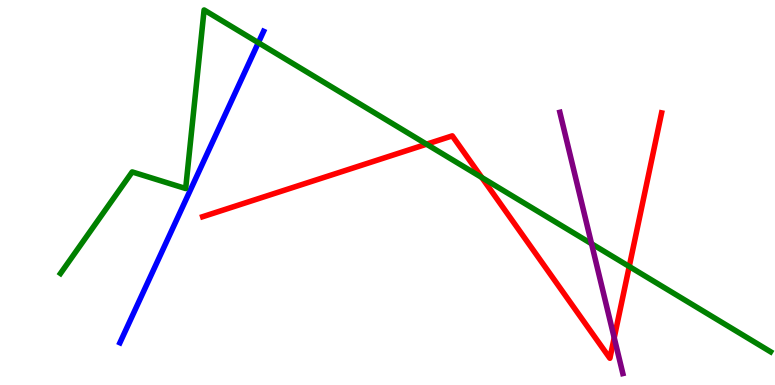[{'lines': ['blue', 'red'], 'intersections': []}, {'lines': ['green', 'red'], 'intersections': [{'x': 5.5, 'y': 6.25}, {'x': 6.22, 'y': 5.39}, {'x': 8.12, 'y': 3.08}]}, {'lines': ['purple', 'red'], 'intersections': [{'x': 7.93, 'y': 1.23}]}, {'lines': ['blue', 'green'], 'intersections': [{'x': 3.33, 'y': 8.89}]}, {'lines': ['blue', 'purple'], 'intersections': []}, {'lines': ['green', 'purple'], 'intersections': [{'x': 7.63, 'y': 3.67}]}]